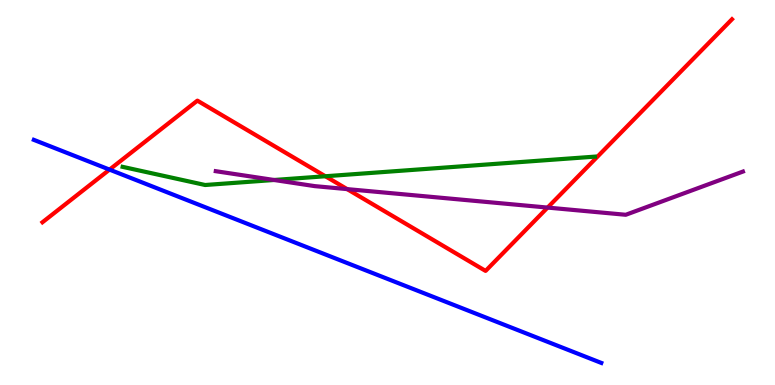[{'lines': ['blue', 'red'], 'intersections': [{'x': 1.41, 'y': 5.59}]}, {'lines': ['green', 'red'], 'intersections': [{'x': 4.2, 'y': 5.42}]}, {'lines': ['purple', 'red'], 'intersections': [{'x': 4.48, 'y': 5.09}, {'x': 7.07, 'y': 4.61}]}, {'lines': ['blue', 'green'], 'intersections': []}, {'lines': ['blue', 'purple'], 'intersections': []}, {'lines': ['green', 'purple'], 'intersections': [{'x': 3.54, 'y': 5.32}]}]